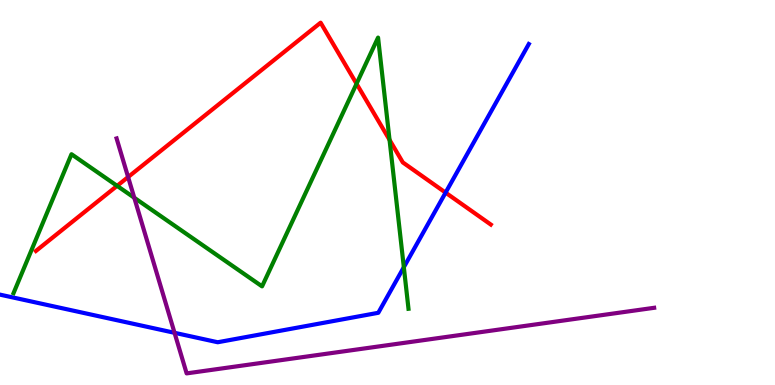[{'lines': ['blue', 'red'], 'intersections': [{'x': 5.75, 'y': 5.0}]}, {'lines': ['green', 'red'], 'intersections': [{'x': 1.51, 'y': 5.17}, {'x': 4.6, 'y': 7.82}, {'x': 5.03, 'y': 6.37}]}, {'lines': ['purple', 'red'], 'intersections': [{'x': 1.65, 'y': 5.4}]}, {'lines': ['blue', 'green'], 'intersections': [{'x': 5.21, 'y': 3.06}]}, {'lines': ['blue', 'purple'], 'intersections': [{'x': 2.25, 'y': 1.36}]}, {'lines': ['green', 'purple'], 'intersections': [{'x': 1.73, 'y': 4.86}]}]